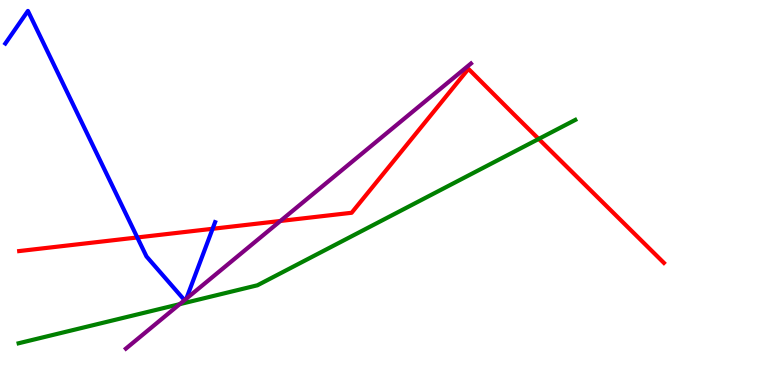[{'lines': ['blue', 'red'], 'intersections': [{'x': 1.77, 'y': 3.83}, {'x': 2.74, 'y': 4.06}]}, {'lines': ['green', 'red'], 'intersections': [{'x': 6.95, 'y': 6.39}]}, {'lines': ['purple', 'red'], 'intersections': [{'x': 3.62, 'y': 4.26}]}, {'lines': ['blue', 'green'], 'intersections': []}, {'lines': ['blue', 'purple'], 'intersections': [{'x': 2.38, 'y': 2.2}, {'x': 2.4, 'y': 2.24}]}, {'lines': ['green', 'purple'], 'intersections': [{'x': 2.32, 'y': 2.1}]}]